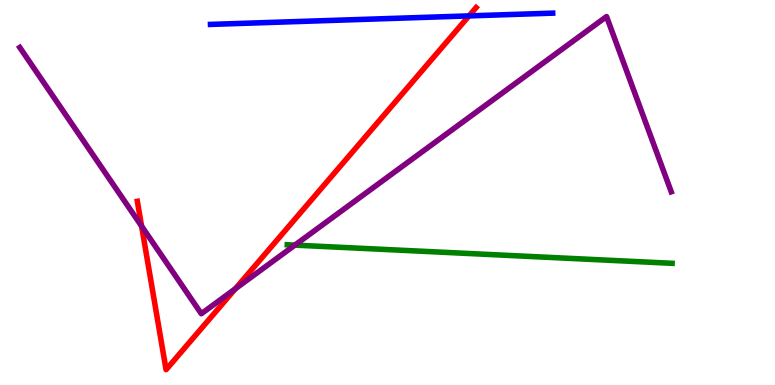[{'lines': ['blue', 'red'], 'intersections': [{'x': 6.05, 'y': 9.59}]}, {'lines': ['green', 'red'], 'intersections': []}, {'lines': ['purple', 'red'], 'intersections': [{'x': 1.83, 'y': 4.13}, {'x': 3.04, 'y': 2.5}]}, {'lines': ['blue', 'green'], 'intersections': []}, {'lines': ['blue', 'purple'], 'intersections': []}, {'lines': ['green', 'purple'], 'intersections': [{'x': 3.8, 'y': 3.63}]}]